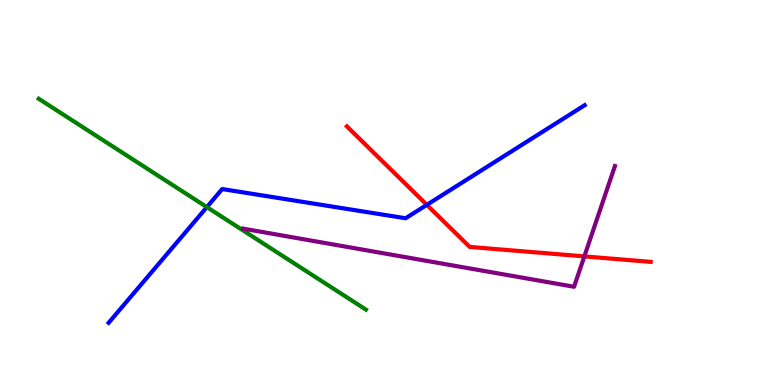[{'lines': ['blue', 'red'], 'intersections': [{'x': 5.51, 'y': 4.68}]}, {'lines': ['green', 'red'], 'intersections': []}, {'lines': ['purple', 'red'], 'intersections': [{'x': 7.54, 'y': 3.34}]}, {'lines': ['blue', 'green'], 'intersections': [{'x': 2.67, 'y': 4.62}]}, {'lines': ['blue', 'purple'], 'intersections': []}, {'lines': ['green', 'purple'], 'intersections': []}]